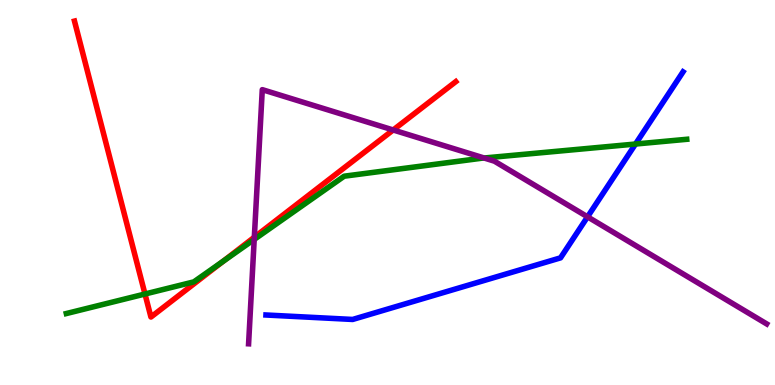[{'lines': ['blue', 'red'], 'intersections': []}, {'lines': ['green', 'red'], 'intersections': [{'x': 1.87, 'y': 2.36}, {'x': 2.88, 'y': 3.22}]}, {'lines': ['purple', 'red'], 'intersections': [{'x': 3.28, 'y': 3.84}, {'x': 5.07, 'y': 6.62}]}, {'lines': ['blue', 'green'], 'intersections': [{'x': 8.2, 'y': 6.26}]}, {'lines': ['blue', 'purple'], 'intersections': [{'x': 7.58, 'y': 4.37}]}, {'lines': ['green', 'purple'], 'intersections': [{'x': 3.28, 'y': 3.78}, {'x': 6.25, 'y': 5.9}]}]